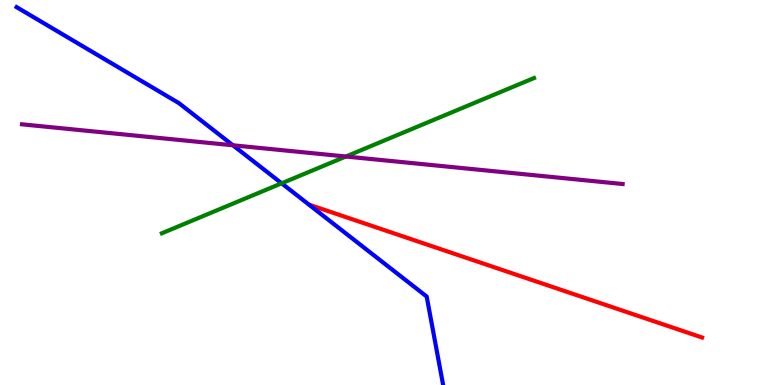[{'lines': ['blue', 'red'], 'intersections': []}, {'lines': ['green', 'red'], 'intersections': []}, {'lines': ['purple', 'red'], 'intersections': []}, {'lines': ['blue', 'green'], 'intersections': [{'x': 3.63, 'y': 5.24}]}, {'lines': ['blue', 'purple'], 'intersections': [{'x': 3.01, 'y': 6.23}]}, {'lines': ['green', 'purple'], 'intersections': [{'x': 4.46, 'y': 5.93}]}]